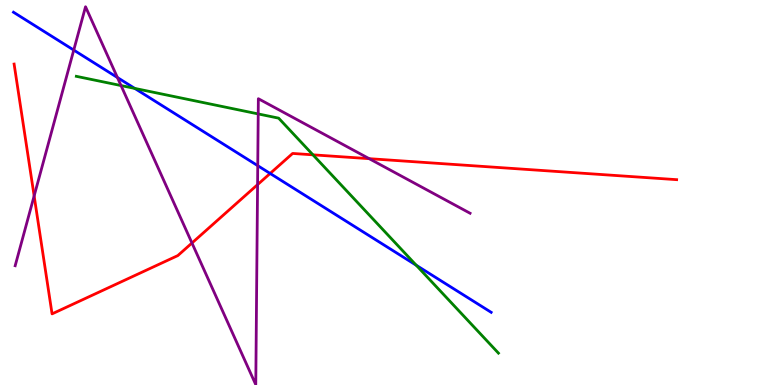[{'lines': ['blue', 'red'], 'intersections': [{'x': 3.49, 'y': 5.49}]}, {'lines': ['green', 'red'], 'intersections': [{'x': 4.04, 'y': 5.98}]}, {'lines': ['purple', 'red'], 'intersections': [{'x': 0.44, 'y': 4.91}, {'x': 2.48, 'y': 3.69}, {'x': 3.32, 'y': 5.2}, {'x': 4.76, 'y': 5.88}]}, {'lines': ['blue', 'green'], 'intersections': [{'x': 1.74, 'y': 7.7}, {'x': 5.37, 'y': 3.11}]}, {'lines': ['blue', 'purple'], 'intersections': [{'x': 0.952, 'y': 8.7}, {'x': 1.52, 'y': 7.99}, {'x': 3.33, 'y': 5.7}]}, {'lines': ['green', 'purple'], 'intersections': [{'x': 1.56, 'y': 7.78}, {'x': 3.33, 'y': 7.04}]}]